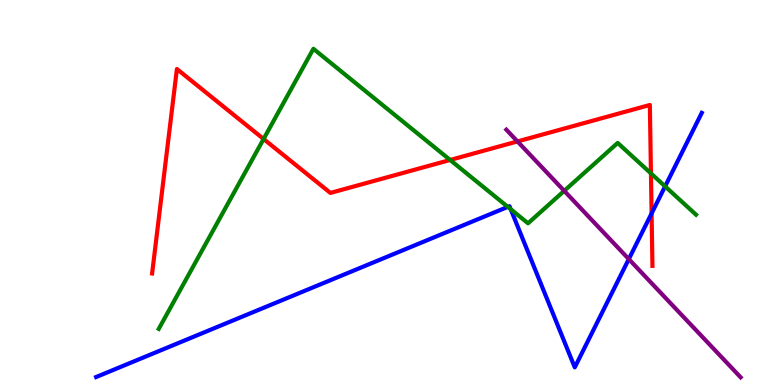[{'lines': ['blue', 'red'], 'intersections': [{'x': 8.41, 'y': 4.46}]}, {'lines': ['green', 'red'], 'intersections': [{'x': 3.4, 'y': 6.39}, {'x': 5.81, 'y': 5.85}, {'x': 8.4, 'y': 5.5}]}, {'lines': ['purple', 'red'], 'intersections': [{'x': 6.68, 'y': 6.33}]}, {'lines': ['blue', 'green'], 'intersections': [{'x': 6.55, 'y': 4.63}, {'x': 6.59, 'y': 4.57}, {'x': 8.58, 'y': 5.16}]}, {'lines': ['blue', 'purple'], 'intersections': [{'x': 8.11, 'y': 3.27}]}, {'lines': ['green', 'purple'], 'intersections': [{'x': 7.28, 'y': 5.04}]}]